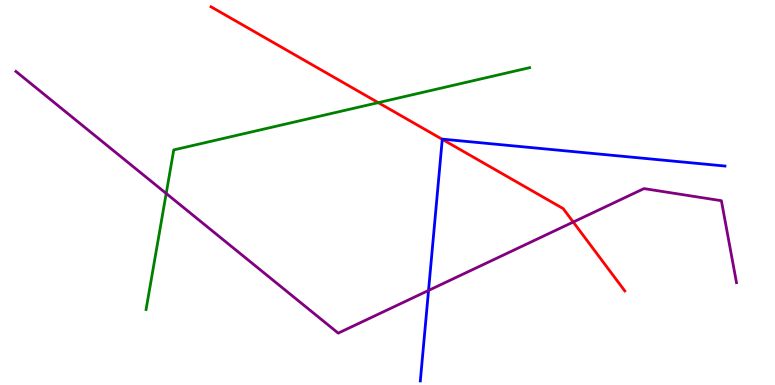[{'lines': ['blue', 'red'], 'intersections': [{'x': 5.71, 'y': 6.38}]}, {'lines': ['green', 'red'], 'intersections': [{'x': 4.88, 'y': 7.33}]}, {'lines': ['purple', 'red'], 'intersections': [{'x': 7.4, 'y': 4.23}]}, {'lines': ['blue', 'green'], 'intersections': []}, {'lines': ['blue', 'purple'], 'intersections': [{'x': 5.53, 'y': 2.46}]}, {'lines': ['green', 'purple'], 'intersections': [{'x': 2.14, 'y': 4.98}]}]